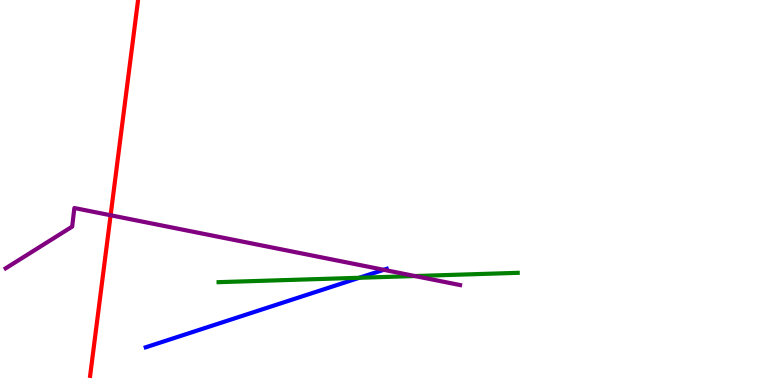[{'lines': ['blue', 'red'], 'intersections': []}, {'lines': ['green', 'red'], 'intersections': []}, {'lines': ['purple', 'red'], 'intersections': [{'x': 1.43, 'y': 4.41}]}, {'lines': ['blue', 'green'], 'intersections': [{'x': 4.64, 'y': 2.79}]}, {'lines': ['blue', 'purple'], 'intersections': [{'x': 4.95, 'y': 2.99}]}, {'lines': ['green', 'purple'], 'intersections': [{'x': 5.35, 'y': 2.83}]}]